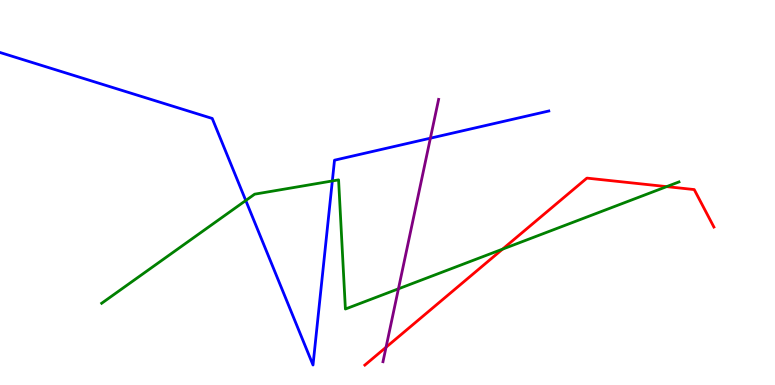[{'lines': ['blue', 'red'], 'intersections': []}, {'lines': ['green', 'red'], 'intersections': [{'x': 6.48, 'y': 3.53}, {'x': 8.6, 'y': 5.15}]}, {'lines': ['purple', 'red'], 'intersections': [{'x': 4.98, 'y': 0.98}]}, {'lines': ['blue', 'green'], 'intersections': [{'x': 3.17, 'y': 4.79}, {'x': 4.29, 'y': 5.3}]}, {'lines': ['blue', 'purple'], 'intersections': [{'x': 5.55, 'y': 6.41}]}, {'lines': ['green', 'purple'], 'intersections': [{'x': 5.14, 'y': 2.5}]}]